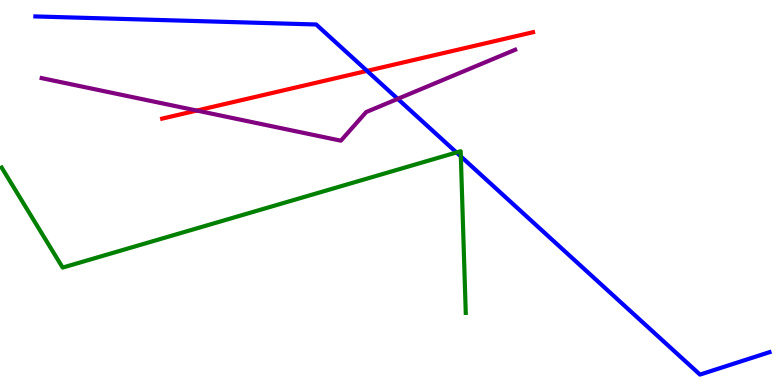[{'lines': ['blue', 'red'], 'intersections': [{'x': 4.74, 'y': 8.16}]}, {'lines': ['green', 'red'], 'intersections': []}, {'lines': ['purple', 'red'], 'intersections': [{'x': 2.54, 'y': 7.13}]}, {'lines': ['blue', 'green'], 'intersections': [{'x': 5.89, 'y': 6.04}, {'x': 5.95, 'y': 5.94}]}, {'lines': ['blue', 'purple'], 'intersections': [{'x': 5.13, 'y': 7.43}]}, {'lines': ['green', 'purple'], 'intersections': []}]